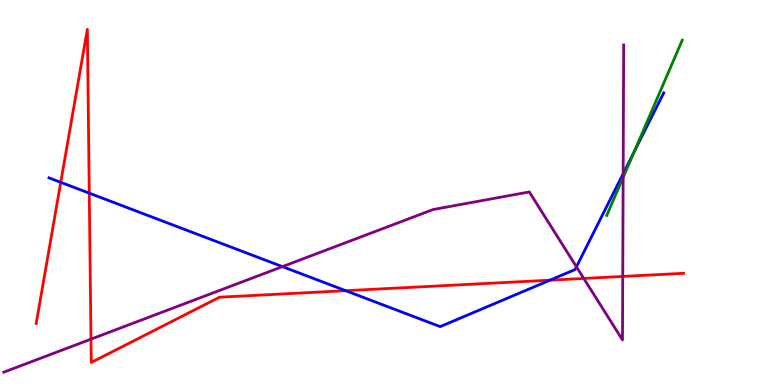[{'lines': ['blue', 'red'], 'intersections': [{'x': 0.784, 'y': 5.26}, {'x': 1.15, 'y': 4.98}, {'x': 4.46, 'y': 2.45}, {'x': 7.1, 'y': 2.72}]}, {'lines': ['green', 'red'], 'intersections': []}, {'lines': ['purple', 'red'], 'intersections': [{'x': 1.17, 'y': 1.19}, {'x': 7.53, 'y': 2.77}, {'x': 8.04, 'y': 2.82}]}, {'lines': ['blue', 'green'], 'intersections': [{'x': 8.18, 'y': 6.06}]}, {'lines': ['blue', 'purple'], 'intersections': [{'x': 3.64, 'y': 3.07}, {'x': 7.44, 'y': 3.07}, {'x': 8.04, 'y': 5.49}]}, {'lines': ['green', 'purple'], 'intersections': [{'x': 8.04, 'y': 5.39}]}]